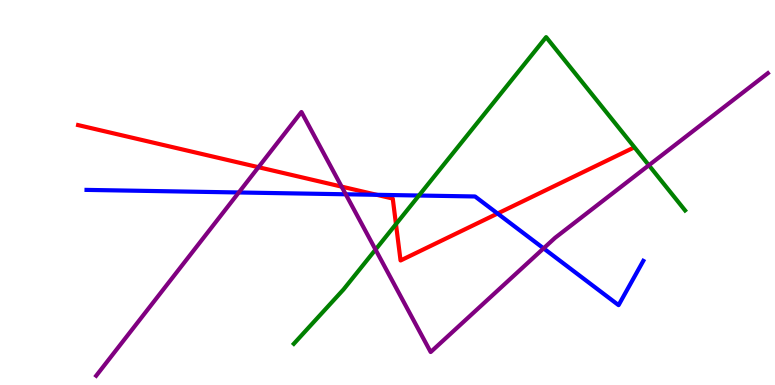[{'lines': ['blue', 'red'], 'intersections': [{'x': 4.86, 'y': 4.94}, {'x': 6.42, 'y': 4.45}]}, {'lines': ['green', 'red'], 'intersections': [{'x': 5.11, 'y': 4.18}]}, {'lines': ['purple', 'red'], 'intersections': [{'x': 3.33, 'y': 5.66}, {'x': 4.41, 'y': 5.15}]}, {'lines': ['blue', 'green'], 'intersections': [{'x': 5.41, 'y': 4.92}]}, {'lines': ['blue', 'purple'], 'intersections': [{'x': 3.08, 'y': 5.0}, {'x': 4.46, 'y': 4.95}, {'x': 7.01, 'y': 3.55}]}, {'lines': ['green', 'purple'], 'intersections': [{'x': 4.85, 'y': 3.52}, {'x': 8.37, 'y': 5.71}]}]